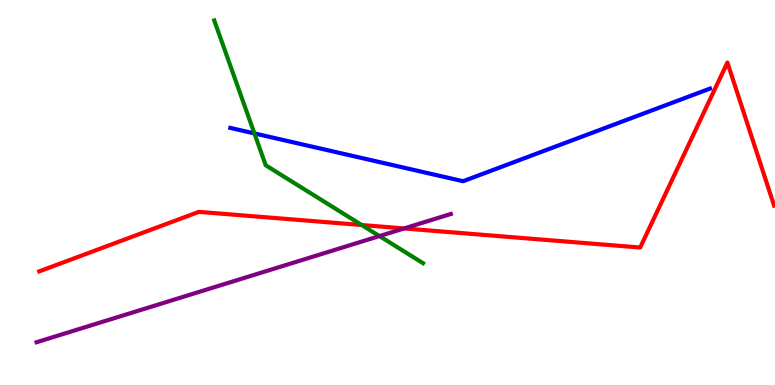[{'lines': ['blue', 'red'], 'intersections': []}, {'lines': ['green', 'red'], 'intersections': [{'x': 4.67, 'y': 4.16}]}, {'lines': ['purple', 'red'], 'intersections': [{'x': 5.21, 'y': 4.07}]}, {'lines': ['blue', 'green'], 'intersections': [{'x': 3.28, 'y': 6.53}]}, {'lines': ['blue', 'purple'], 'intersections': []}, {'lines': ['green', 'purple'], 'intersections': [{'x': 4.9, 'y': 3.87}]}]